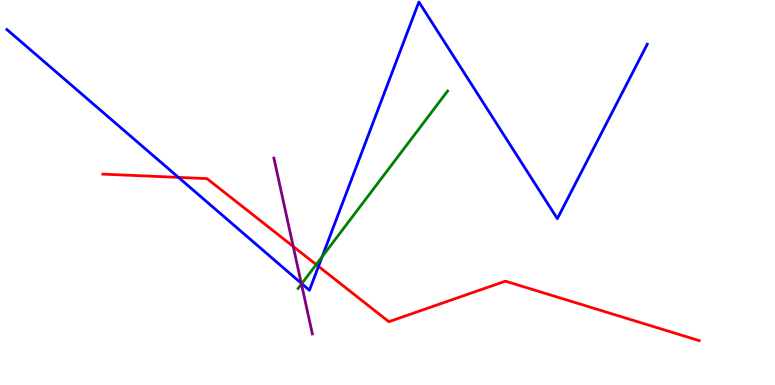[{'lines': ['blue', 'red'], 'intersections': [{'x': 2.3, 'y': 5.39}, {'x': 4.11, 'y': 3.08}]}, {'lines': ['green', 'red'], 'intersections': [{'x': 4.08, 'y': 3.13}]}, {'lines': ['purple', 'red'], 'intersections': [{'x': 3.78, 'y': 3.6}]}, {'lines': ['blue', 'green'], 'intersections': [{'x': 3.89, 'y': 2.63}, {'x': 4.16, 'y': 3.33}]}, {'lines': ['blue', 'purple'], 'intersections': [{'x': 3.89, 'y': 2.64}]}, {'lines': ['green', 'purple'], 'intersections': [{'x': 3.89, 'y': 2.62}]}]